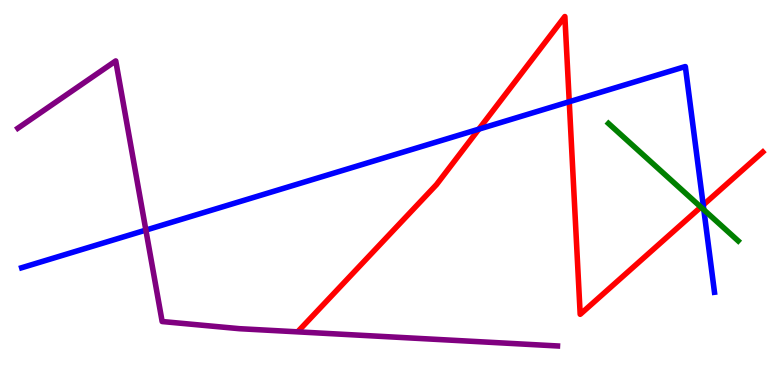[{'lines': ['blue', 'red'], 'intersections': [{'x': 6.18, 'y': 6.65}, {'x': 7.35, 'y': 7.36}, {'x': 9.07, 'y': 4.68}]}, {'lines': ['green', 'red'], 'intersections': [{'x': 9.04, 'y': 4.62}]}, {'lines': ['purple', 'red'], 'intersections': []}, {'lines': ['blue', 'green'], 'intersections': [{'x': 9.08, 'y': 4.55}]}, {'lines': ['blue', 'purple'], 'intersections': [{'x': 1.88, 'y': 4.02}]}, {'lines': ['green', 'purple'], 'intersections': []}]